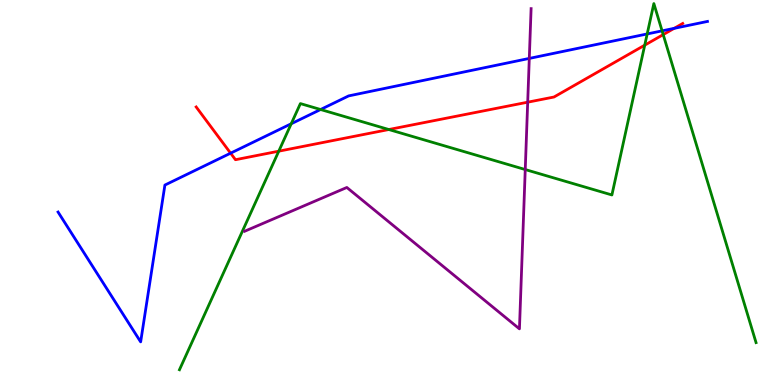[{'lines': ['blue', 'red'], 'intersections': [{'x': 2.98, 'y': 6.02}, {'x': 8.7, 'y': 9.26}]}, {'lines': ['green', 'red'], 'intersections': [{'x': 3.6, 'y': 6.07}, {'x': 5.02, 'y': 6.64}, {'x': 8.32, 'y': 8.83}, {'x': 8.56, 'y': 9.1}]}, {'lines': ['purple', 'red'], 'intersections': [{'x': 6.81, 'y': 7.35}]}, {'lines': ['blue', 'green'], 'intersections': [{'x': 3.76, 'y': 6.79}, {'x': 4.14, 'y': 7.16}, {'x': 8.35, 'y': 9.12}, {'x': 8.54, 'y': 9.2}]}, {'lines': ['blue', 'purple'], 'intersections': [{'x': 6.83, 'y': 8.48}]}, {'lines': ['green', 'purple'], 'intersections': [{'x': 6.78, 'y': 5.6}]}]